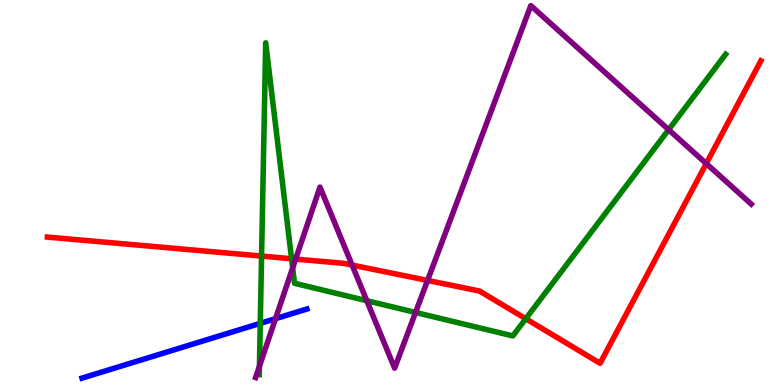[{'lines': ['blue', 'red'], 'intersections': []}, {'lines': ['green', 'red'], 'intersections': [{'x': 3.38, 'y': 3.35}, {'x': 3.76, 'y': 3.28}, {'x': 6.78, 'y': 1.72}]}, {'lines': ['purple', 'red'], 'intersections': [{'x': 3.81, 'y': 3.27}, {'x': 4.54, 'y': 3.12}, {'x': 5.52, 'y': 2.72}, {'x': 9.11, 'y': 5.75}]}, {'lines': ['blue', 'green'], 'intersections': [{'x': 3.36, 'y': 1.6}]}, {'lines': ['blue', 'purple'], 'intersections': [{'x': 3.55, 'y': 1.72}]}, {'lines': ['green', 'purple'], 'intersections': [{'x': 3.35, 'y': 0.489}, {'x': 3.78, 'y': 3.04}, {'x': 4.73, 'y': 2.19}, {'x': 5.36, 'y': 1.88}, {'x': 8.63, 'y': 6.63}]}]